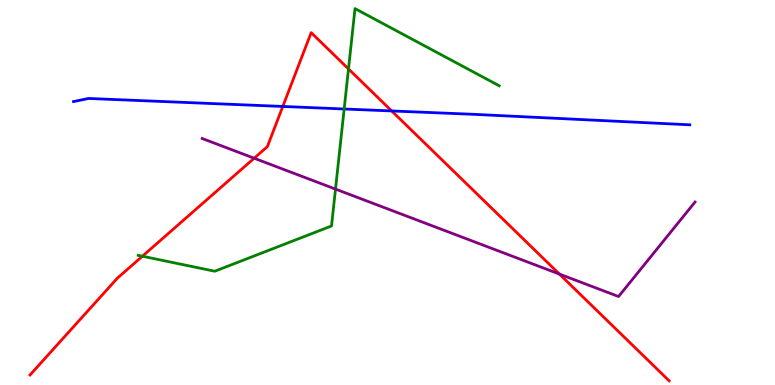[{'lines': ['blue', 'red'], 'intersections': [{'x': 3.65, 'y': 7.23}, {'x': 5.05, 'y': 7.12}]}, {'lines': ['green', 'red'], 'intersections': [{'x': 1.84, 'y': 3.34}, {'x': 4.5, 'y': 8.21}]}, {'lines': ['purple', 'red'], 'intersections': [{'x': 3.28, 'y': 5.89}, {'x': 7.22, 'y': 2.88}]}, {'lines': ['blue', 'green'], 'intersections': [{'x': 4.44, 'y': 7.17}]}, {'lines': ['blue', 'purple'], 'intersections': []}, {'lines': ['green', 'purple'], 'intersections': [{'x': 4.33, 'y': 5.09}]}]